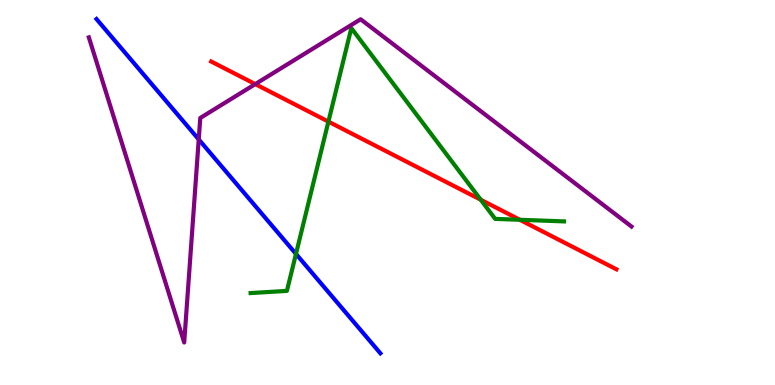[{'lines': ['blue', 'red'], 'intersections': []}, {'lines': ['green', 'red'], 'intersections': [{'x': 4.24, 'y': 6.84}, {'x': 6.2, 'y': 4.81}, {'x': 6.71, 'y': 4.29}]}, {'lines': ['purple', 'red'], 'intersections': [{'x': 3.29, 'y': 7.82}]}, {'lines': ['blue', 'green'], 'intersections': [{'x': 3.82, 'y': 3.4}]}, {'lines': ['blue', 'purple'], 'intersections': [{'x': 2.56, 'y': 6.38}]}, {'lines': ['green', 'purple'], 'intersections': []}]